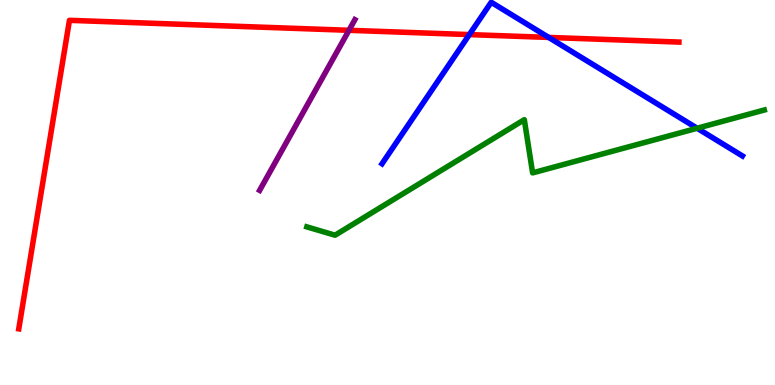[{'lines': ['blue', 'red'], 'intersections': [{'x': 6.06, 'y': 9.1}, {'x': 7.08, 'y': 9.03}]}, {'lines': ['green', 'red'], 'intersections': []}, {'lines': ['purple', 'red'], 'intersections': [{'x': 4.5, 'y': 9.21}]}, {'lines': ['blue', 'green'], 'intersections': [{'x': 9.0, 'y': 6.67}]}, {'lines': ['blue', 'purple'], 'intersections': []}, {'lines': ['green', 'purple'], 'intersections': []}]